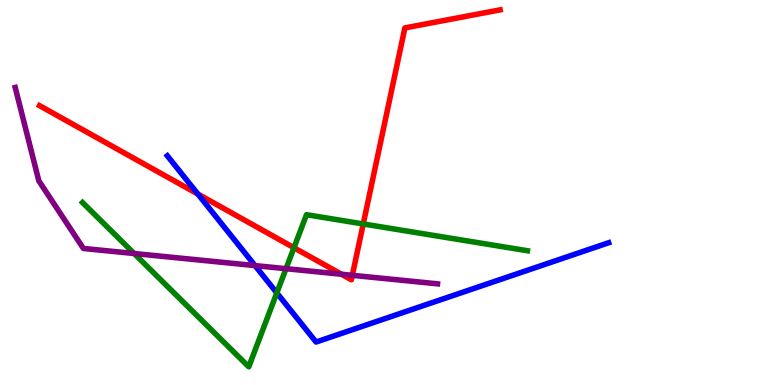[{'lines': ['blue', 'red'], 'intersections': [{'x': 2.55, 'y': 4.96}]}, {'lines': ['green', 'red'], 'intersections': [{'x': 3.79, 'y': 3.57}, {'x': 4.69, 'y': 4.18}]}, {'lines': ['purple', 'red'], 'intersections': [{'x': 4.41, 'y': 2.88}, {'x': 4.55, 'y': 2.85}]}, {'lines': ['blue', 'green'], 'intersections': [{'x': 3.57, 'y': 2.39}]}, {'lines': ['blue', 'purple'], 'intersections': [{'x': 3.29, 'y': 3.1}]}, {'lines': ['green', 'purple'], 'intersections': [{'x': 1.73, 'y': 3.42}, {'x': 3.69, 'y': 3.02}]}]